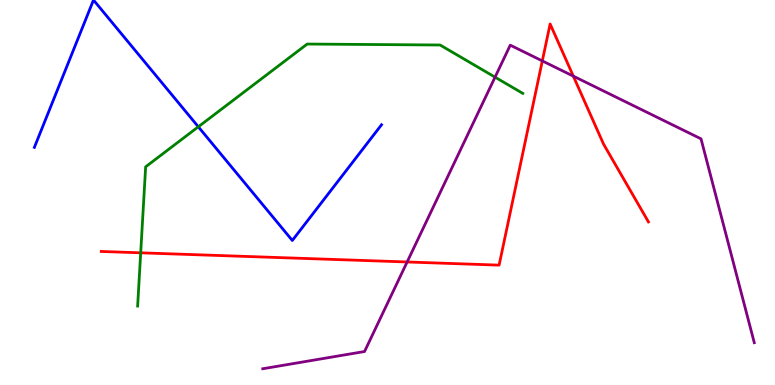[{'lines': ['blue', 'red'], 'intersections': []}, {'lines': ['green', 'red'], 'intersections': [{'x': 1.82, 'y': 3.43}]}, {'lines': ['purple', 'red'], 'intersections': [{'x': 5.25, 'y': 3.2}, {'x': 7.0, 'y': 8.42}, {'x': 7.4, 'y': 8.02}]}, {'lines': ['blue', 'green'], 'intersections': [{'x': 2.56, 'y': 6.71}]}, {'lines': ['blue', 'purple'], 'intersections': []}, {'lines': ['green', 'purple'], 'intersections': [{'x': 6.39, 'y': 8.0}]}]